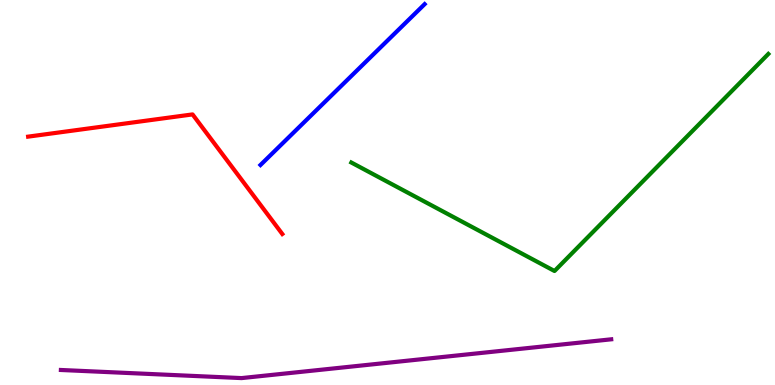[{'lines': ['blue', 'red'], 'intersections': []}, {'lines': ['green', 'red'], 'intersections': []}, {'lines': ['purple', 'red'], 'intersections': []}, {'lines': ['blue', 'green'], 'intersections': []}, {'lines': ['blue', 'purple'], 'intersections': []}, {'lines': ['green', 'purple'], 'intersections': []}]